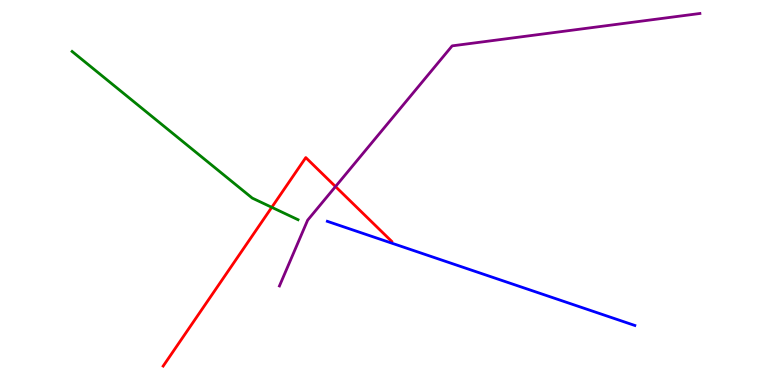[{'lines': ['blue', 'red'], 'intersections': []}, {'lines': ['green', 'red'], 'intersections': [{'x': 3.51, 'y': 4.62}]}, {'lines': ['purple', 'red'], 'intersections': [{'x': 4.33, 'y': 5.15}]}, {'lines': ['blue', 'green'], 'intersections': []}, {'lines': ['blue', 'purple'], 'intersections': []}, {'lines': ['green', 'purple'], 'intersections': []}]